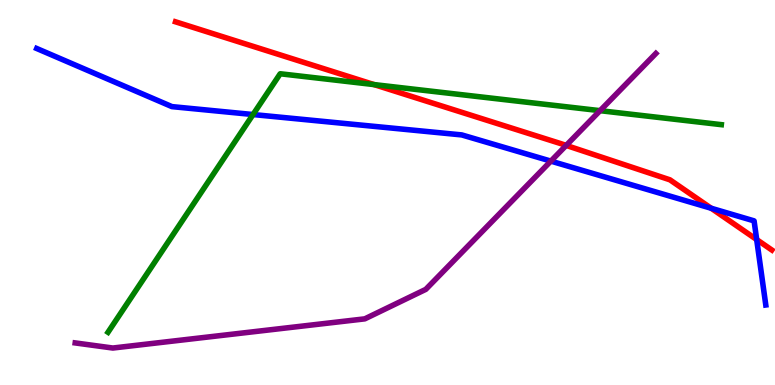[{'lines': ['blue', 'red'], 'intersections': [{'x': 9.18, 'y': 4.59}, {'x': 9.76, 'y': 3.78}]}, {'lines': ['green', 'red'], 'intersections': [{'x': 4.83, 'y': 7.8}]}, {'lines': ['purple', 'red'], 'intersections': [{'x': 7.31, 'y': 6.22}]}, {'lines': ['blue', 'green'], 'intersections': [{'x': 3.27, 'y': 7.02}]}, {'lines': ['blue', 'purple'], 'intersections': [{'x': 7.11, 'y': 5.82}]}, {'lines': ['green', 'purple'], 'intersections': [{'x': 7.74, 'y': 7.13}]}]